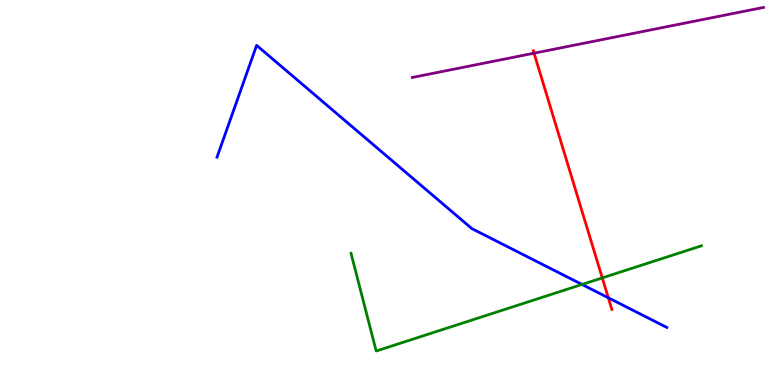[{'lines': ['blue', 'red'], 'intersections': [{'x': 7.85, 'y': 2.27}]}, {'lines': ['green', 'red'], 'intersections': [{'x': 7.77, 'y': 2.78}]}, {'lines': ['purple', 'red'], 'intersections': [{'x': 6.89, 'y': 8.62}]}, {'lines': ['blue', 'green'], 'intersections': [{'x': 7.51, 'y': 2.61}]}, {'lines': ['blue', 'purple'], 'intersections': []}, {'lines': ['green', 'purple'], 'intersections': []}]